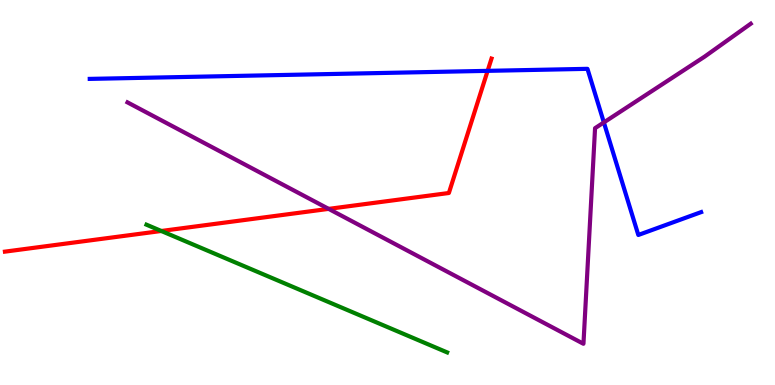[{'lines': ['blue', 'red'], 'intersections': [{'x': 6.29, 'y': 8.16}]}, {'lines': ['green', 'red'], 'intersections': [{'x': 2.08, 'y': 4.0}]}, {'lines': ['purple', 'red'], 'intersections': [{'x': 4.24, 'y': 4.57}]}, {'lines': ['blue', 'green'], 'intersections': []}, {'lines': ['blue', 'purple'], 'intersections': [{'x': 7.79, 'y': 6.82}]}, {'lines': ['green', 'purple'], 'intersections': []}]